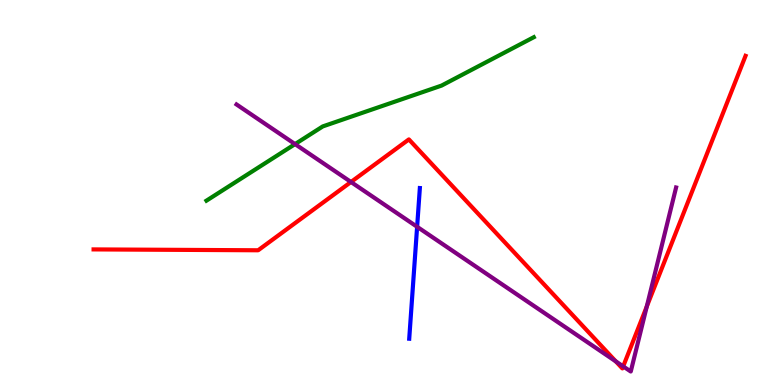[{'lines': ['blue', 'red'], 'intersections': []}, {'lines': ['green', 'red'], 'intersections': []}, {'lines': ['purple', 'red'], 'intersections': [{'x': 4.53, 'y': 5.27}, {'x': 7.95, 'y': 0.614}, {'x': 8.04, 'y': 0.484}, {'x': 8.35, 'y': 2.04}]}, {'lines': ['blue', 'green'], 'intersections': []}, {'lines': ['blue', 'purple'], 'intersections': [{'x': 5.38, 'y': 4.11}]}, {'lines': ['green', 'purple'], 'intersections': [{'x': 3.81, 'y': 6.26}]}]